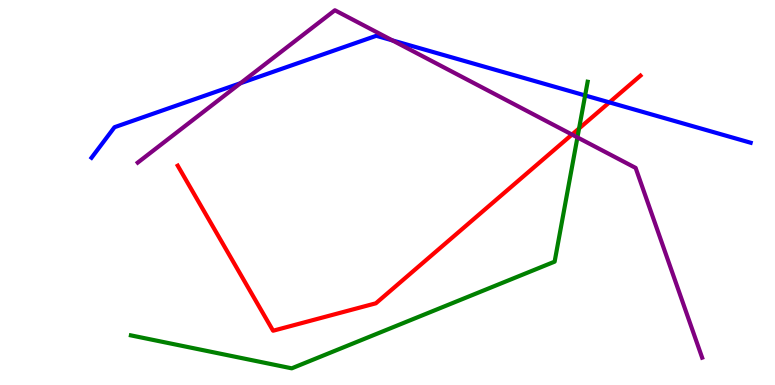[{'lines': ['blue', 'red'], 'intersections': [{'x': 7.86, 'y': 7.34}]}, {'lines': ['green', 'red'], 'intersections': [{'x': 7.47, 'y': 6.66}]}, {'lines': ['purple', 'red'], 'intersections': [{'x': 7.38, 'y': 6.51}]}, {'lines': ['blue', 'green'], 'intersections': [{'x': 7.55, 'y': 7.52}]}, {'lines': ['blue', 'purple'], 'intersections': [{'x': 3.1, 'y': 7.84}, {'x': 5.06, 'y': 8.95}]}, {'lines': ['green', 'purple'], 'intersections': [{'x': 7.45, 'y': 6.43}]}]